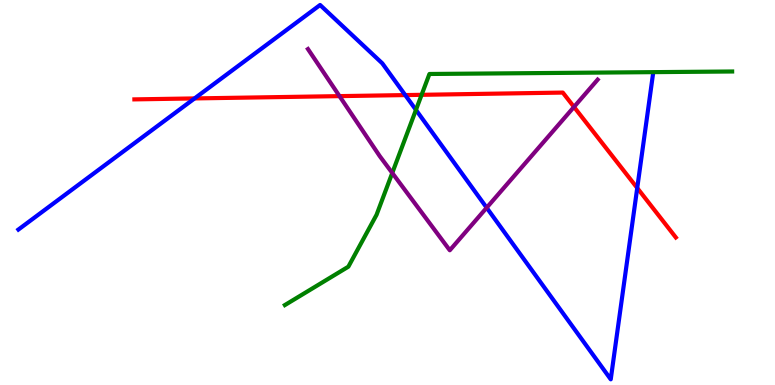[{'lines': ['blue', 'red'], 'intersections': [{'x': 2.51, 'y': 7.44}, {'x': 5.23, 'y': 7.53}, {'x': 8.22, 'y': 5.12}]}, {'lines': ['green', 'red'], 'intersections': [{'x': 5.44, 'y': 7.54}]}, {'lines': ['purple', 'red'], 'intersections': [{'x': 4.38, 'y': 7.5}, {'x': 7.41, 'y': 7.22}]}, {'lines': ['blue', 'green'], 'intersections': [{'x': 5.37, 'y': 7.15}]}, {'lines': ['blue', 'purple'], 'intersections': [{'x': 6.28, 'y': 4.6}]}, {'lines': ['green', 'purple'], 'intersections': [{'x': 5.06, 'y': 5.51}]}]